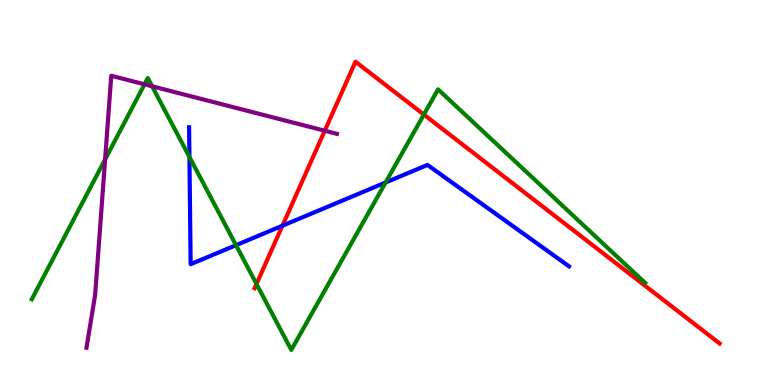[{'lines': ['blue', 'red'], 'intersections': [{'x': 3.64, 'y': 4.14}]}, {'lines': ['green', 'red'], 'intersections': [{'x': 3.31, 'y': 2.62}, {'x': 5.47, 'y': 7.02}]}, {'lines': ['purple', 'red'], 'intersections': [{'x': 4.19, 'y': 6.6}]}, {'lines': ['blue', 'green'], 'intersections': [{'x': 2.44, 'y': 5.92}, {'x': 3.05, 'y': 3.63}, {'x': 4.98, 'y': 5.26}]}, {'lines': ['blue', 'purple'], 'intersections': []}, {'lines': ['green', 'purple'], 'intersections': [{'x': 1.36, 'y': 5.86}, {'x': 1.86, 'y': 7.81}, {'x': 1.96, 'y': 7.76}]}]